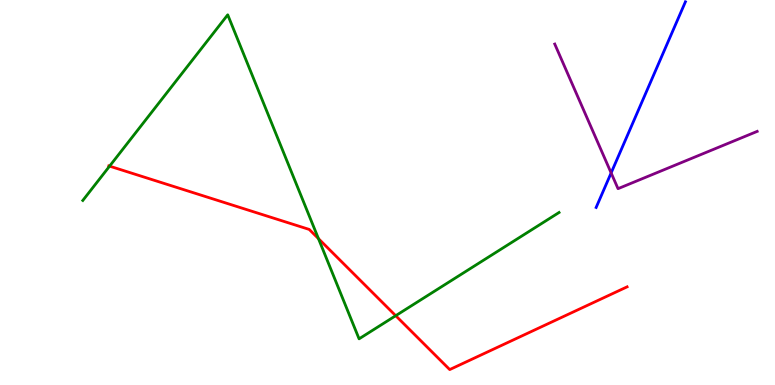[{'lines': ['blue', 'red'], 'intersections': []}, {'lines': ['green', 'red'], 'intersections': [{'x': 1.41, 'y': 5.68}, {'x': 4.11, 'y': 3.8}, {'x': 5.11, 'y': 1.8}]}, {'lines': ['purple', 'red'], 'intersections': []}, {'lines': ['blue', 'green'], 'intersections': []}, {'lines': ['blue', 'purple'], 'intersections': [{'x': 7.89, 'y': 5.51}]}, {'lines': ['green', 'purple'], 'intersections': []}]